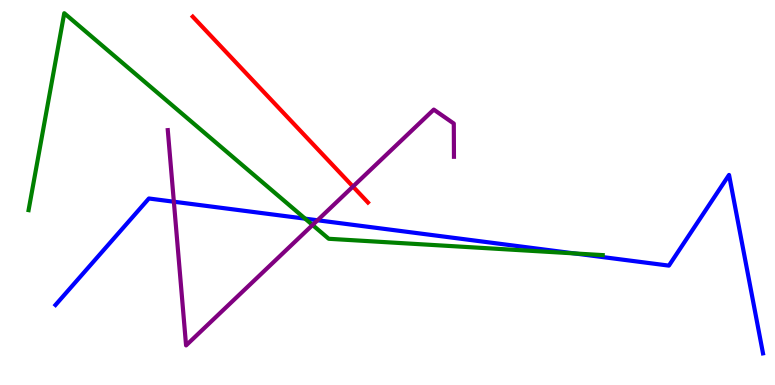[{'lines': ['blue', 'red'], 'intersections': []}, {'lines': ['green', 'red'], 'intersections': []}, {'lines': ['purple', 'red'], 'intersections': [{'x': 4.55, 'y': 5.15}]}, {'lines': ['blue', 'green'], 'intersections': [{'x': 3.94, 'y': 4.32}, {'x': 7.41, 'y': 3.42}]}, {'lines': ['blue', 'purple'], 'intersections': [{'x': 2.24, 'y': 4.76}, {'x': 4.1, 'y': 4.28}]}, {'lines': ['green', 'purple'], 'intersections': [{'x': 4.03, 'y': 4.16}]}]